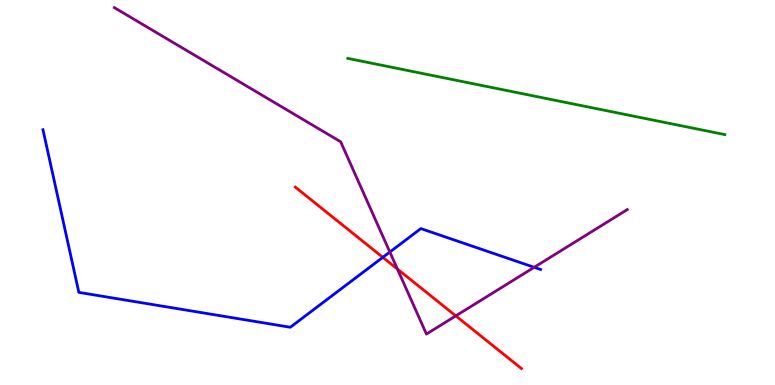[{'lines': ['blue', 'red'], 'intersections': [{'x': 4.94, 'y': 3.32}]}, {'lines': ['green', 'red'], 'intersections': []}, {'lines': ['purple', 'red'], 'intersections': [{'x': 5.13, 'y': 3.01}, {'x': 5.88, 'y': 1.8}]}, {'lines': ['blue', 'green'], 'intersections': []}, {'lines': ['blue', 'purple'], 'intersections': [{'x': 5.03, 'y': 3.45}, {'x': 6.89, 'y': 3.06}]}, {'lines': ['green', 'purple'], 'intersections': []}]